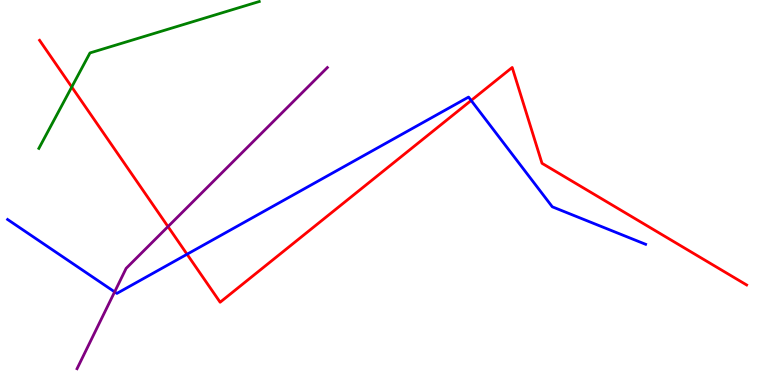[{'lines': ['blue', 'red'], 'intersections': [{'x': 2.41, 'y': 3.4}, {'x': 6.08, 'y': 7.39}]}, {'lines': ['green', 'red'], 'intersections': [{'x': 0.926, 'y': 7.74}]}, {'lines': ['purple', 'red'], 'intersections': [{'x': 2.17, 'y': 4.11}]}, {'lines': ['blue', 'green'], 'intersections': []}, {'lines': ['blue', 'purple'], 'intersections': [{'x': 1.48, 'y': 2.42}]}, {'lines': ['green', 'purple'], 'intersections': []}]